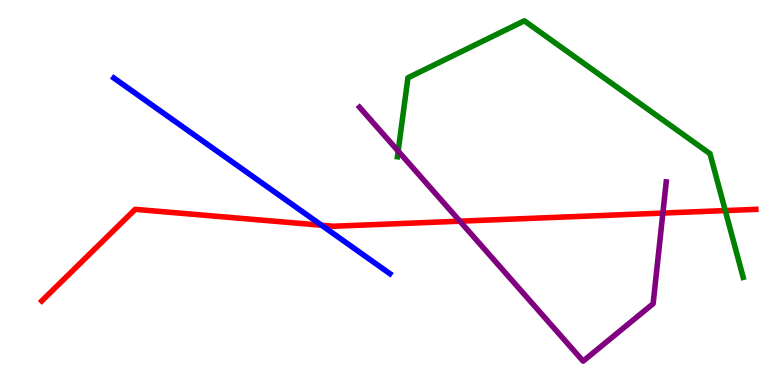[{'lines': ['blue', 'red'], 'intersections': [{'x': 4.15, 'y': 4.15}]}, {'lines': ['green', 'red'], 'intersections': [{'x': 9.36, 'y': 4.53}]}, {'lines': ['purple', 'red'], 'intersections': [{'x': 5.93, 'y': 4.25}, {'x': 8.55, 'y': 4.47}]}, {'lines': ['blue', 'green'], 'intersections': []}, {'lines': ['blue', 'purple'], 'intersections': []}, {'lines': ['green', 'purple'], 'intersections': [{'x': 5.14, 'y': 6.08}]}]